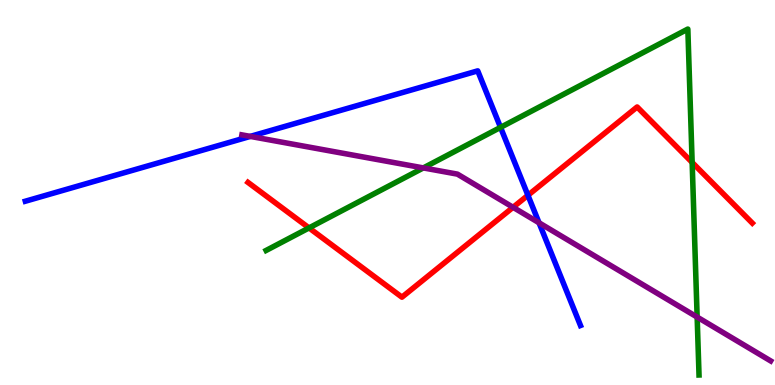[{'lines': ['blue', 'red'], 'intersections': [{'x': 6.81, 'y': 4.93}]}, {'lines': ['green', 'red'], 'intersections': [{'x': 3.99, 'y': 4.08}, {'x': 8.93, 'y': 5.78}]}, {'lines': ['purple', 'red'], 'intersections': [{'x': 6.62, 'y': 4.62}]}, {'lines': ['blue', 'green'], 'intersections': [{'x': 6.46, 'y': 6.69}]}, {'lines': ['blue', 'purple'], 'intersections': [{'x': 3.23, 'y': 6.46}, {'x': 6.96, 'y': 4.21}]}, {'lines': ['green', 'purple'], 'intersections': [{'x': 5.46, 'y': 5.64}, {'x': 9.0, 'y': 1.76}]}]